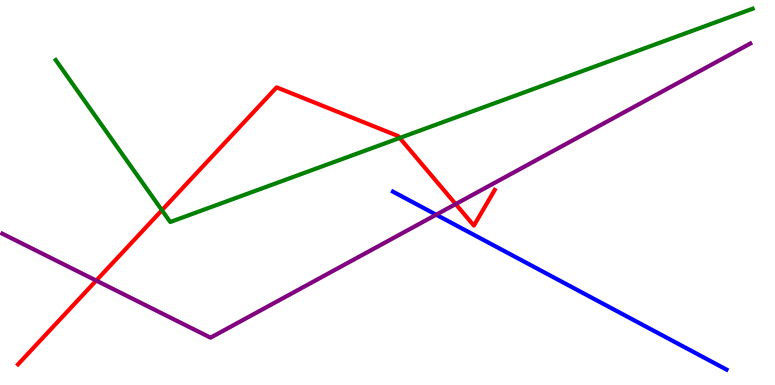[{'lines': ['blue', 'red'], 'intersections': []}, {'lines': ['green', 'red'], 'intersections': [{'x': 2.09, 'y': 4.54}, {'x': 5.16, 'y': 6.42}]}, {'lines': ['purple', 'red'], 'intersections': [{'x': 1.24, 'y': 2.71}, {'x': 5.88, 'y': 4.7}]}, {'lines': ['blue', 'green'], 'intersections': []}, {'lines': ['blue', 'purple'], 'intersections': [{'x': 5.63, 'y': 4.42}]}, {'lines': ['green', 'purple'], 'intersections': []}]